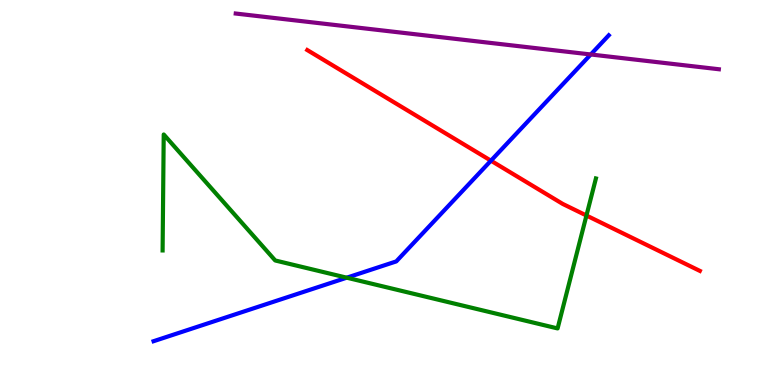[{'lines': ['blue', 'red'], 'intersections': [{'x': 6.33, 'y': 5.83}]}, {'lines': ['green', 'red'], 'intersections': [{'x': 7.57, 'y': 4.4}]}, {'lines': ['purple', 'red'], 'intersections': []}, {'lines': ['blue', 'green'], 'intersections': [{'x': 4.47, 'y': 2.79}]}, {'lines': ['blue', 'purple'], 'intersections': [{'x': 7.62, 'y': 8.59}]}, {'lines': ['green', 'purple'], 'intersections': []}]